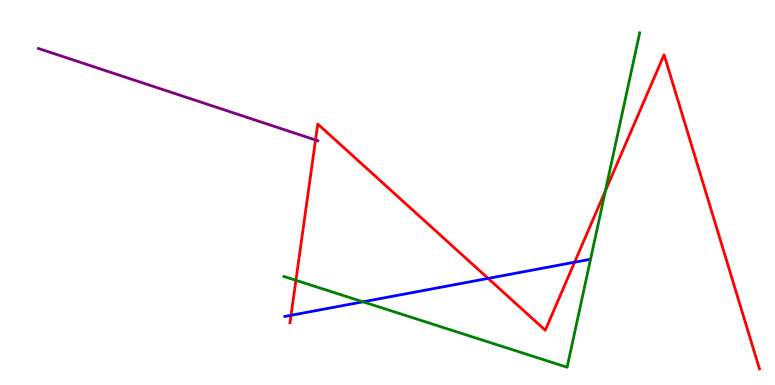[{'lines': ['blue', 'red'], 'intersections': [{'x': 3.76, 'y': 1.81}, {'x': 6.3, 'y': 2.77}, {'x': 7.41, 'y': 3.19}]}, {'lines': ['green', 'red'], 'intersections': [{'x': 3.82, 'y': 2.72}, {'x': 7.81, 'y': 5.04}]}, {'lines': ['purple', 'red'], 'intersections': [{'x': 4.07, 'y': 6.36}]}, {'lines': ['blue', 'green'], 'intersections': [{'x': 4.68, 'y': 2.16}]}, {'lines': ['blue', 'purple'], 'intersections': []}, {'lines': ['green', 'purple'], 'intersections': []}]